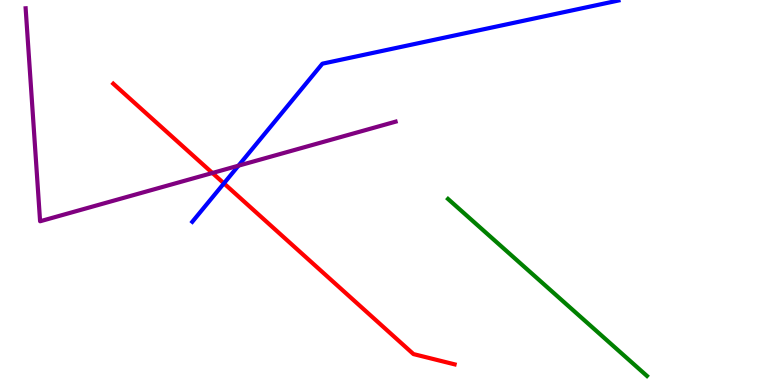[{'lines': ['blue', 'red'], 'intersections': [{'x': 2.89, 'y': 5.24}]}, {'lines': ['green', 'red'], 'intersections': []}, {'lines': ['purple', 'red'], 'intersections': [{'x': 2.74, 'y': 5.51}]}, {'lines': ['blue', 'green'], 'intersections': []}, {'lines': ['blue', 'purple'], 'intersections': [{'x': 3.08, 'y': 5.7}]}, {'lines': ['green', 'purple'], 'intersections': []}]